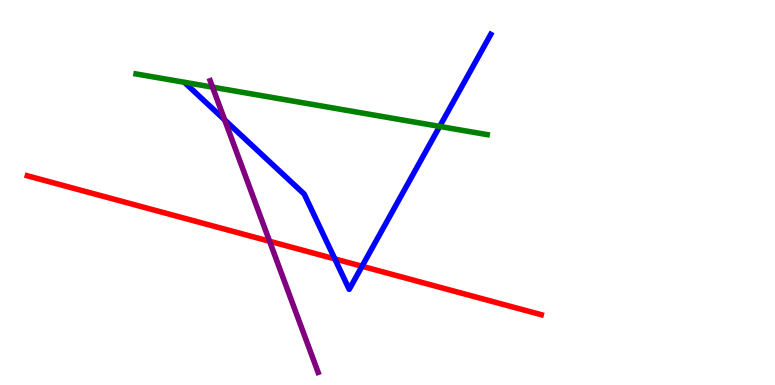[{'lines': ['blue', 'red'], 'intersections': [{'x': 4.32, 'y': 3.28}, {'x': 4.67, 'y': 3.08}]}, {'lines': ['green', 'red'], 'intersections': []}, {'lines': ['purple', 'red'], 'intersections': [{'x': 3.48, 'y': 3.73}]}, {'lines': ['blue', 'green'], 'intersections': [{'x': 5.67, 'y': 6.72}]}, {'lines': ['blue', 'purple'], 'intersections': [{'x': 2.9, 'y': 6.89}]}, {'lines': ['green', 'purple'], 'intersections': [{'x': 2.74, 'y': 7.74}]}]